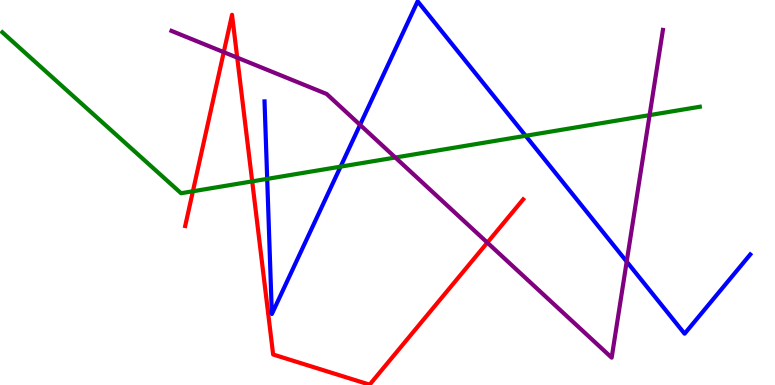[{'lines': ['blue', 'red'], 'intersections': []}, {'lines': ['green', 'red'], 'intersections': [{'x': 2.49, 'y': 5.03}, {'x': 3.25, 'y': 5.29}]}, {'lines': ['purple', 'red'], 'intersections': [{'x': 2.89, 'y': 8.65}, {'x': 3.06, 'y': 8.5}, {'x': 6.29, 'y': 3.7}]}, {'lines': ['blue', 'green'], 'intersections': [{'x': 3.45, 'y': 5.35}, {'x': 4.39, 'y': 5.67}, {'x': 6.78, 'y': 6.47}]}, {'lines': ['blue', 'purple'], 'intersections': [{'x': 4.65, 'y': 6.76}, {'x': 8.09, 'y': 3.21}]}, {'lines': ['green', 'purple'], 'intersections': [{'x': 5.1, 'y': 5.91}, {'x': 8.38, 'y': 7.01}]}]